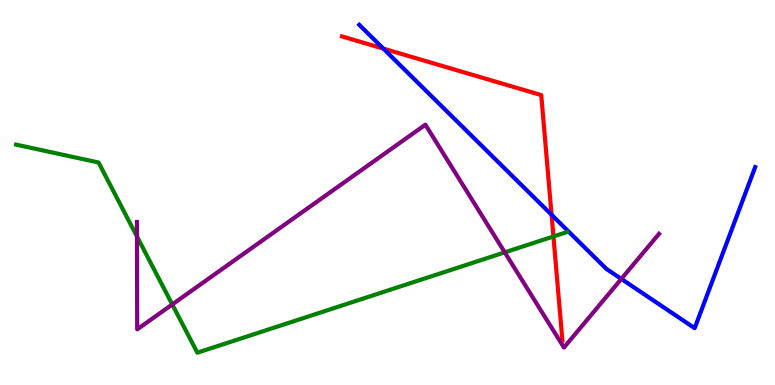[{'lines': ['blue', 'red'], 'intersections': [{'x': 4.95, 'y': 8.74}, {'x': 7.12, 'y': 4.42}]}, {'lines': ['green', 'red'], 'intersections': [{'x': 7.14, 'y': 3.86}]}, {'lines': ['purple', 'red'], 'intersections': []}, {'lines': ['blue', 'green'], 'intersections': []}, {'lines': ['blue', 'purple'], 'intersections': [{'x': 8.02, 'y': 2.76}]}, {'lines': ['green', 'purple'], 'intersections': [{'x': 1.77, 'y': 3.86}, {'x': 2.22, 'y': 2.09}, {'x': 6.51, 'y': 3.45}]}]